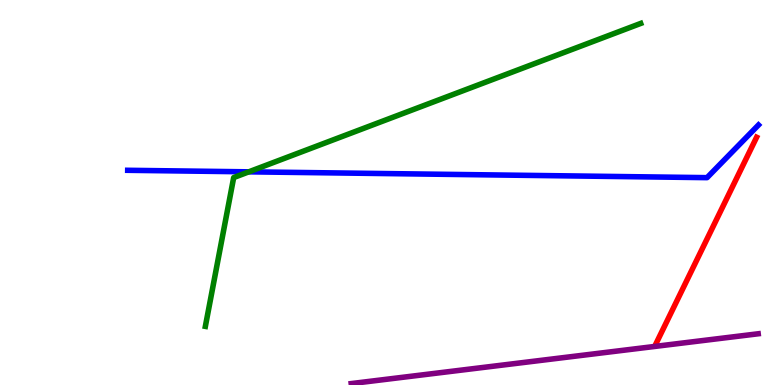[{'lines': ['blue', 'red'], 'intersections': []}, {'lines': ['green', 'red'], 'intersections': []}, {'lines': ['purple', 'red'], 'intersections': []}, {'lines': ['blue', 'green'], 'intersections': [{'x': 3.21, 'y': 5.54}]}, {'lines': ['blue', 'purple'], 'intersections': []}, {'lines': ['green', 'purple'], 'intersections': []}]